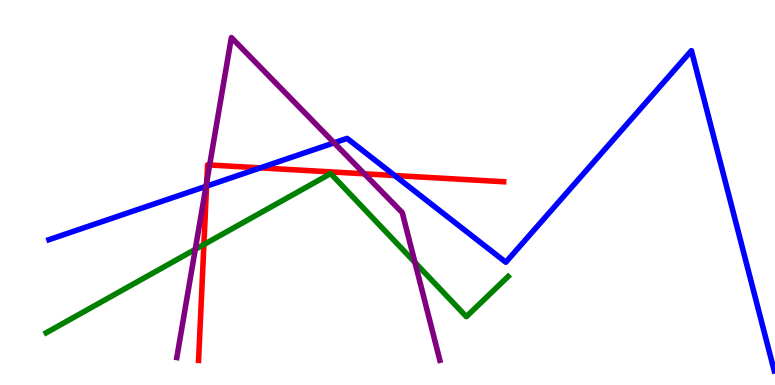[{'lines': ['blue', 'red'], 'intersections': [{'x': 2.67, 'y': 5.17}, {'x': 3.36, 'y': 5.64}, {'x': 5.09, 'y': 5.44}]}, {'lines': ['green', 'red'], 'intersections': [{'x': 2.63, 'y': 3.65}]}, {'lines': ['purple', 'red'], 'intersections': [{'x': 2.67, 'y': 5.28}, {'x': 2.71, 'y': 5.71}, {'x': 4.7, 'y': 5.49}]}, {'lines': ['blue', 'green'], 'intersections': []}, {'lines': ['blue', 'purple'], 'intersections': [{'x': 2.66, 'y': 5.16}, {'x': 4.31, 'y': 6.29}]}, {'lines': ['green', 'purple'], 'intersections': [{'x': 2.52, 'y': 3.52}, {'x': 5.35, 'y': 3.18}]}]